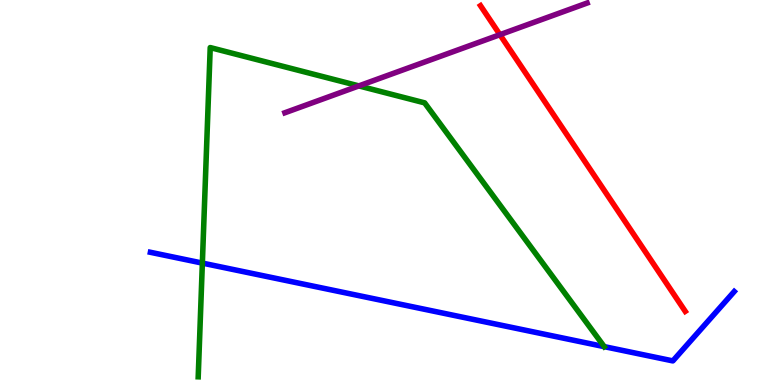[{'lines': ['blue', 'red'], 'intersections': []}, {'lines': ['green', 'red'], 'intersections': []}, {'lines': ['purple', 'red'], 'intersections': [{'x': 6.45, 'y': 9.1}]}, {'lines': ['blue', 'green'], 'intersections': [{'x': 2.61, 'y': 3.17}, {'x': 7.8, 'y': 0.996}]}, {'lines': ['blue', 'purple'], 'intersections': []}, {'lines': ['green', 'purple'], 'intersections': [{'x': 4.63, 'y': 7.77}]}]